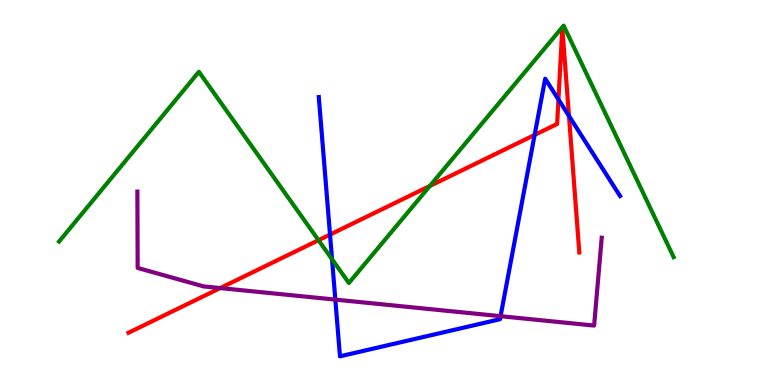[{'lines': ['blue', 'red'], 'intersections': [{'x': 4.26, 'y': 3.91}, {'x': 6.9, 'y': 6.5}, {'x': 7.21, 'y': 7.42}, {'x': 7.34, 'y': 6.99}]}, {'lines': ['green', 'red'], 'intersections': [{'x': 4.11, 'y': 3.76}, {'x': 5.55, 'y': 5.17}]}, {'lines': ['purple', 'red'], 'intersections': [{'x': 2.84, 'y': 2.52}]}, {'lines': ['blue', 'green'], 'intersections': [{'x': 4.28, 'y': 3.27}]}, {'lines': ['blue', 'purple'], 'intersections': [{'x': 4.33, 'y': 2.22}, {'x': 6.46, 'y': 1.79}]}, {'lines': ['green', 'purple'], 'intersections': []}]